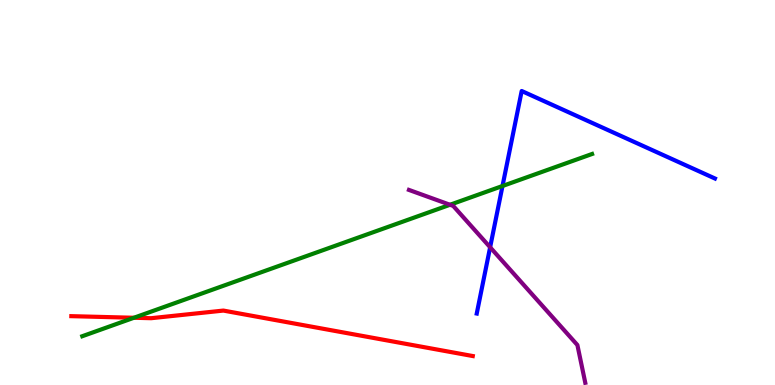[{'lines': ['blue', 'red'], 'intersections': []}, {'lines': ['green', 'red'], 'intersections': [{'x': 1.73, 'y': 1.75}]}, {'lines': ['purple', 'red'], 'intersections': []}, {'lines': ['blue', 'green'], 'intersections': [{'x': 6.48, 'y': 5.17}]}, {'lines': ['blue', 'purple'], 'intersections': [{'x': 6.32, 'y': 3.58}]}, {'lines': ['green', 'purple'], 'intersections': [{'x': 5.81, 'y': 4.68}]}]